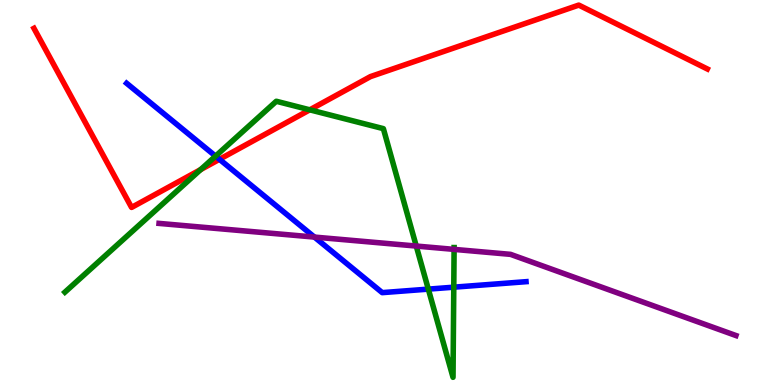[{'lines': ['blue', 'red'], 'intersections': [{'x': 2.83, 'y': 5.86}]}, {'lines': ['green', 'red'], 'intersections': [{'x': 2.59, 'y': 5.59}, {'x': 4.0, 'y': 7.15}]}, {'lines': ['purple', 'red'], 'intersections': []}, {'lines': ['blue', 'green'], 'intersections': [{'x': 2.78, 'y': 5.95}, {'x': 5.53, 'y': 2.49}, {'x': 5.86, 'y': 2.54}]}, {'lines': ['blue', 'purple'], 'intersections': [{'x': 4.06, 'y': 3.84}]}, {'lines': ['green', 'purple'], 'intersections': [{'x': 5.37, 'y': 3.61}, {'x': 5.86, 'y': 3.52}]}]